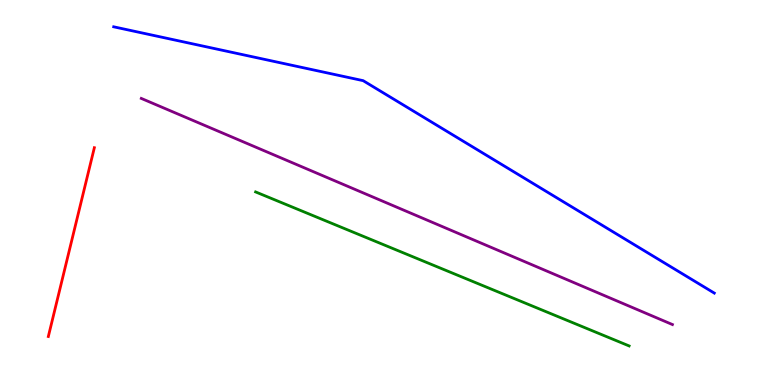[{'lines': ['blue', 'red'], 'intersections': []}, {'lines': ['green', 'red'], 'intersections': []}, {'lines': ['purple', 'red'], 'intersections': []}, {'lines': ['blue', 'green'], 'intersections': []}, {'lines': ['blue', 'purple'], 'intersections': []}, {'lines': ['green', 'purple'], 'intersections': []}]